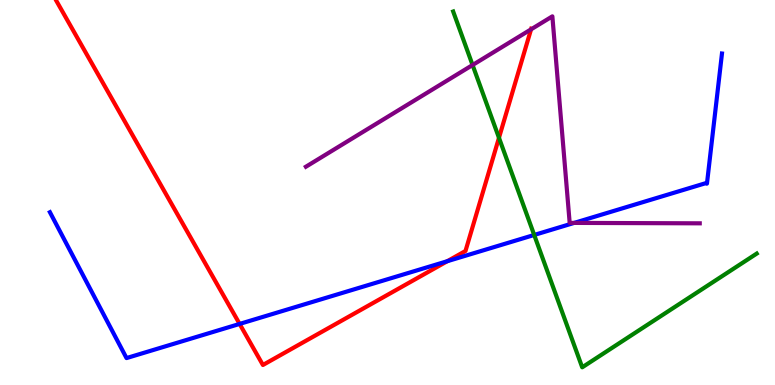[{'lines': ['blue', 'red'], 'intersections': [{'x': 3.09, 'y': 1.59}, {'x': 5.77, 'y': 3.22}]}, {'lines': ['green', 'red'], 'intersections': [{'x': 6.44, 'y': 6.42}]}, {'lines': ['purple', 'red'], 'intersections': [{'x': 6.85, 'y': 9.24}]}, {'lines': ['blue', 'green'], 'intersections': [{'x': 6.89, 'y': 3.9}]}, {'lines': ['blue', 'purple'], 'intersections': [{'x': 7.41, 'y': 4.21}]}, {'lines': ['green', 'purple'], 'intersections': [{'x': 6.1, 'y': 8.31}]}]